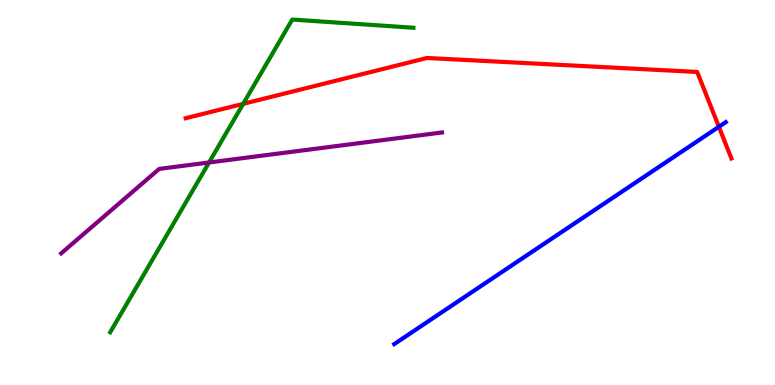[{'lines': ['blue', 'red'], 'intersections': [{'x': 9.28, 'y': 6.71}]}, {'lines': ['green', 'red'], 'intersections': [{'x': 3.14, 'y': 7.3}]}, {'lines': ['purple', 'red'], 'intersections': []}, {'lines': ['blue', 'green'], 'intersections': []}, {'lines': ['blue', 'purple'], 'intersections': []}, {'lines': ['green', 'purple'], 'intersections': [{'x': 2.7, 'y': 5.78}]}]